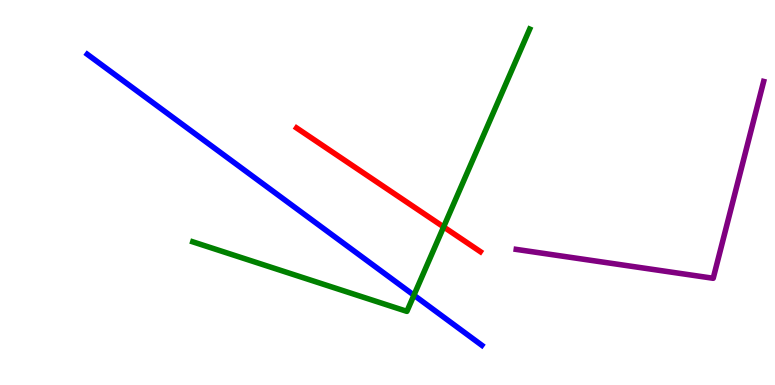[{'lines': ['blue', 'red'], 'intersections': []}, {'lines': ['green', 'red'], 'intersections': [{'x': 5.72, 'y': 4.11}]}, {'lines': ['purple', 'red'], 'intersections': []}, {'lines': ['blue', 'green'], 'intersections': [{'x': 5.34, 'y': 2.33}]}, {'lines': ['blue', 'purple'], 'intersections': []}, {'lines': ['green', 'purple'], 'intersections': []}]